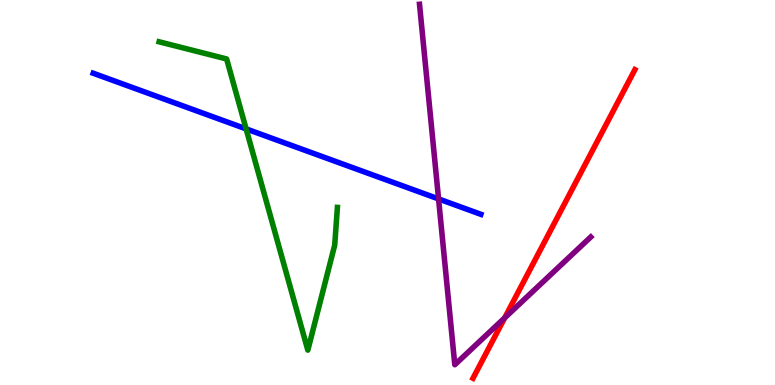[{'lines': ['blue', 'red'], 'intersections': []}, {'lines': ['green', 'red'], 'intersections': []}, {'lines': ['purple', 'red'], 'intersections': [{'x': 6.51, 'y': 1.74}]}, {'lines': ['blue', 'green'], 'intersections': [{'x': 3.18, 'y': 6.65}]}, {'lines': ['blue', 'purple'], 'intersections': [{'x': 5.66, 'y': 4.83}]}, {'lines': ['green', 'purple'], 'intersections': []}]